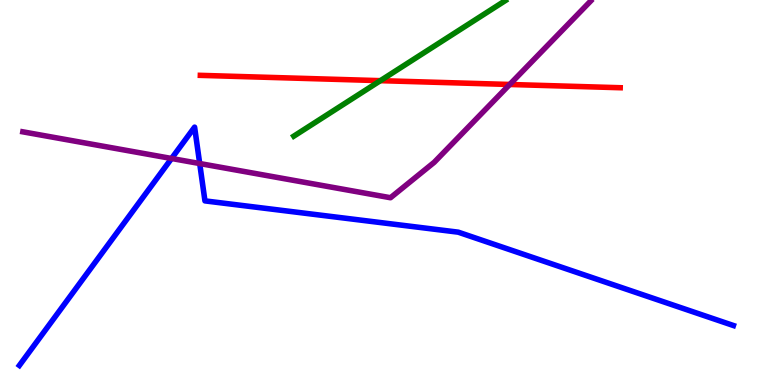[{'lines': ['blue', 'red'], 'intersections': []}, {'lines': ['green', 'red'], 'intersections': [{'x': 4.91, 'y': 7.9}]}, {'lines': ['purple', 'red'], 'intersections': [{'x': 6.58, 'y': 7.81}]}, {'lines': ['blue', 'green'], 'intersections': []}, {'lines': ['blue', 'purple'], 'intersections': [{'x': 2.21, 'y': 5.88}, {'x': 2.58, 'y': 5.75}]}, {'lines': ['green', 'purple'], 'intersections': []}]